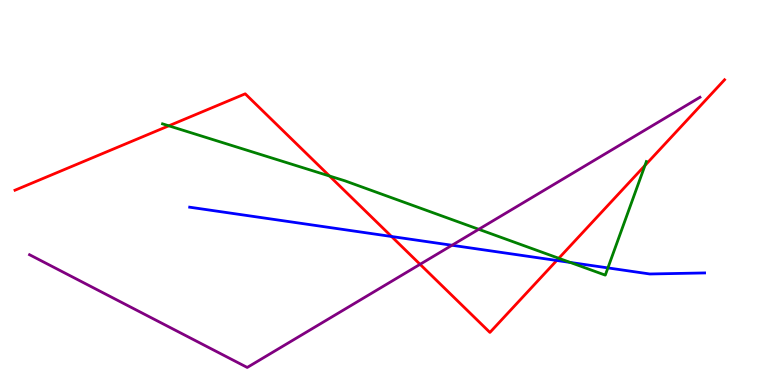[{'lines': ['blue', 'red'], 'intersections': [{'x': 5.05, 'y': 3.86}, {'x': 7.18, 'y': 3.23}]}, {'lines': ['green', 'red'], 'intersections': [{'x': 2.18, 'y': 6.73}, {'x': 4.25, 'y': 5.43}, {'x': 7.21, 'y': 3.29}, {'x': 8.32, 'y': 5.7}]}, {'lines': ['purple', 'red'], 'intersections': [{'x': 5.42, 'y': 3.13}]}, {'lines': ['blue', 'green'], 'intersections': [{'x': 7.36, 'y': 3.18}, {'x': 7.84, 'y': 3.04}]}, {'lines': ['blue', 'purple'], 'intersections': [{'x': 5.83, 'y': 3.63}]}, {'lines': ['green', 'purple'], 'intersections': [{'x': 6.18, 'y': 4.04}]}]